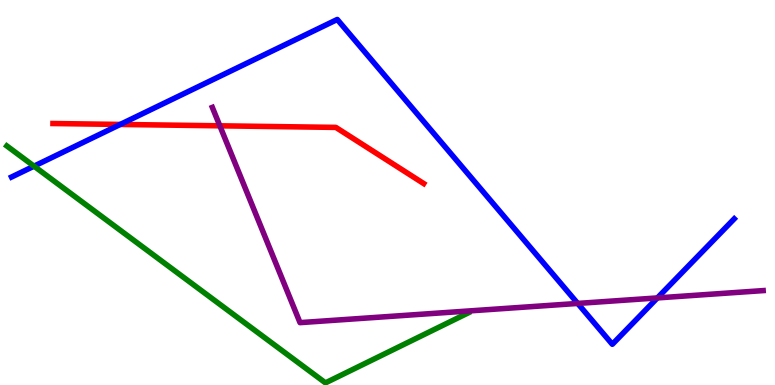[{'lines': ['blue', 'red'], 'intersections': [{'x': 1.55, 'y': 6.77}]}, {'lines': ['green', 'red'], 'intersections': []}, {'lines': ['purple', 'red'], 'intersections': [{'x': 2.84, 'y': 6.73}]}, {'lines': ['blue', 'green'], 'intersections': [{'x': 0.439, 'y': 5.68}]}, {'lines': ['blue', 'purple'], 'intersections': [{'x': 7.45, 'y': 2.12}, {'x': 8.48, 'y': 2.26}]}, {'lines': ['green', 'purple'], 'intersections': []}]